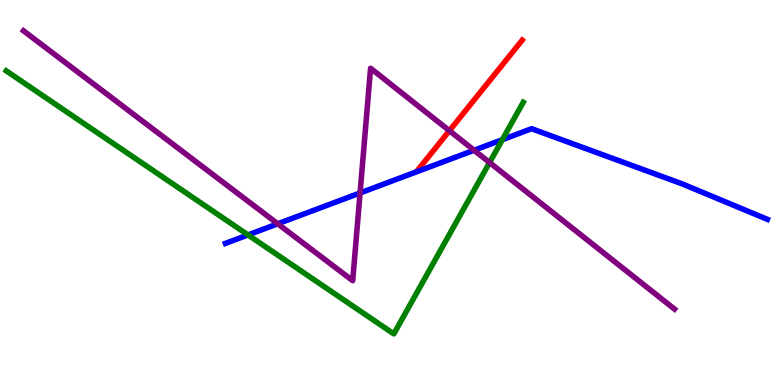[{'lines': ['blue', 'red'], 'intersections': []}, {'lines': ['green', 'red'], 'intersections': []}, {'lines': ['purple', 'red'], 'intersections': [{'x': 5.8, 'y': 6.6}]}, {'lines': ['blue', 'green'], 'intersections': [{'x': 3.2, 'y': 3.9}, {'x': 6.48, 'y': 6.37}]}, {'lines': ['blue', 'purple'], 'intersections': [{'x': 3.58, 'y': 4.19}, {'x': 4.65, 'y': 4.99}, {'x': 6.12, 'y': 6.1}]}, {'lines': ['green', 'purple'], 'intersections': [{'x': 6.32, 'y': 5.78}]}]